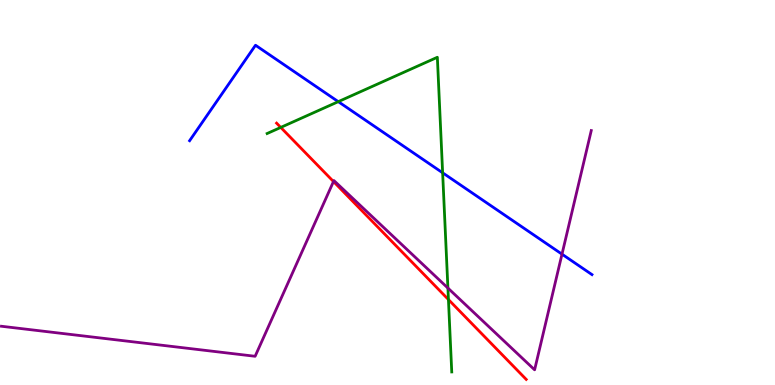[{'lines': ['blue', 'red'], 'intersections': []}, {'lines': ['green', 'red'], 'intersections': [{'x': 3.62, 'y': 6.69}, {'x': 5.79, 'y': 2.22}]}, {'lines': ['purple', 'red'], 'intersections': [{'x': 4.3, 'y': 5.28}]}, {'lines': ['blue', 'green'], 'intersections': [{'x': 4.36, 'y': 7.36}, {'x': 5.71, 'y': 5.51}]}, {'lines': ['blue', 'purple'], 'intersections': [{'x': 7.25, 'y': 3.4}]}, {'lines': ['green', 'purple'], 'intersections': [{'x': 5.78, 'y': 2.52}]}]